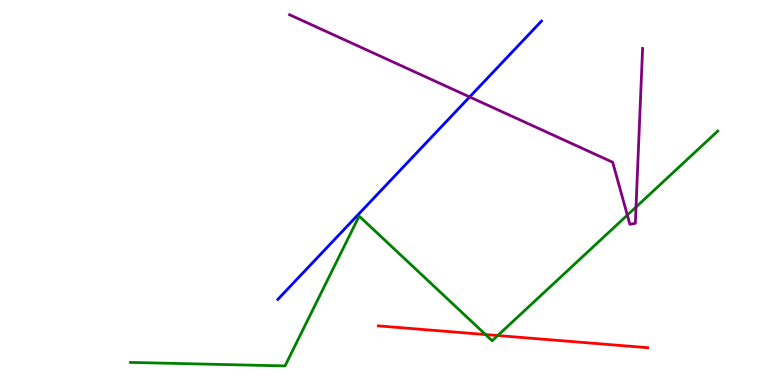[{'lines': ['blue', 'red'], 'intersections': []}, {'lines': ['green', 'red'], 'intersections': [{'x': 6.26, 'y': 1.31}, {'x': 6.42, 'y': 1.28}]}, {'lines': ['purple', 'red'], 'intersections': []}, {'lines': ['blue', 'green'], 'intersections': []}, {'lines': ['blue', 'purple'], 'intersections': [{'x': 6.06, 'y': 7.48}]}, {'lines': ['green', 'purple'], 'intersections': [{'x': 8.09, 'y': 4.41}, {'x': 8.21, 'y': 4.62}]}]